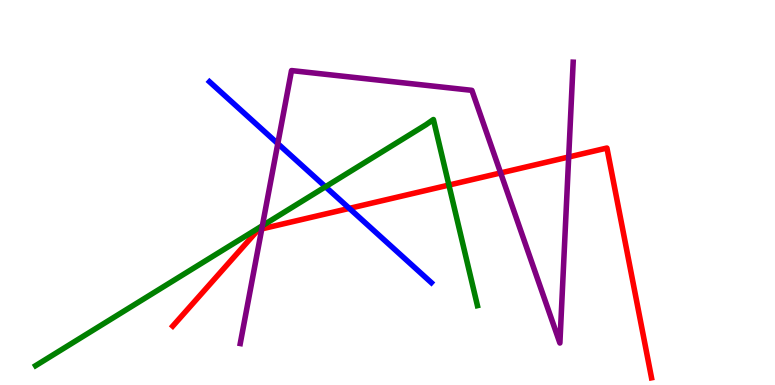[{'lines': ['blue', 'red'], 'intersections': [{'x': 4.51, 'y': 4.59}]}, {'lines': ['green', 'red'], 'intersections': [{'x': 5.79, 'y': 5.19}]}, {'lines': ['purple', 'red'], 'intersections': [{'x': 3.38, 'y': 4.05}, {'x': 6.46, 'y': 5.51}, {'x': 7.34, 'y': 5.92}]}, {'lines': ['blue', 'green'], 'intersections': [{'x': 4.2, 'y': 5.15}]}, {'lines': ['blue', 'purple'], 'intersections': [{'x': 3.58, 'y': 6.27}]}, {'lines': ['green', 'purple'], 'intersections': [{'x': 3.39, 'y': 4.14}]}]